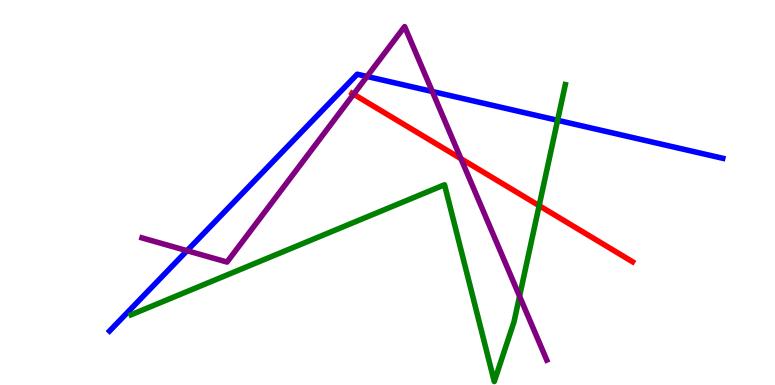[{'lines': ['blue', 'red'], 'intersections': []}, {'lines': ['green', 'red'], 'intersections': [{'x': 6.96, 'y': 4.66}]}, {'lines': ['purple', 'red'], 'intersections': [{'x': 4.56, 'y': 7.55}, {'x': 5.95, 'y': 5.88}]}, {'lines': ['blue', 'green'], 'intersections': [{'x': 7.19, 'y': 6.88}]}, {'lines': ['blue', 'purple'], 'intersections': [{'x': 2.41, 'y': 3.49}, {'x': 4.74, 'y': 8.01}, {'x': 5.58, 'y': 7.62}]}, {'lines': ['green', 'purple'], 'intersections': [{'x': 6.7, 'y': 2.31}]}]